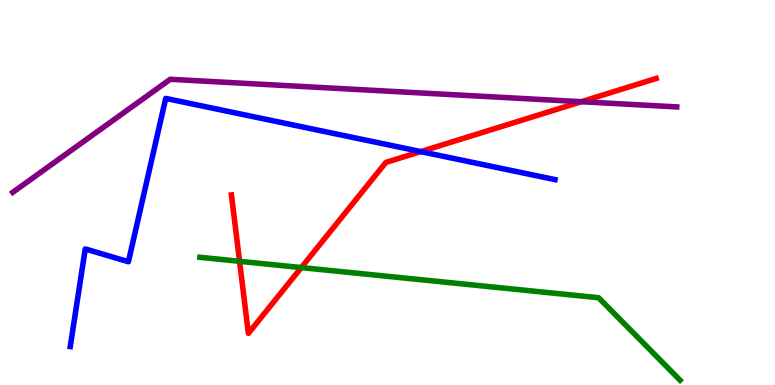[{'lines': ['blue', 'red'], 'intersections': [{'x': 5.43, 'y': 6.06}]}, {'lines': ['green', 'red'], 'intersections': [{'x': 3.09, 'y': 3.21}, {'x': 3.89, 'y': 3.05}]}, {'lines': ['purple', 'red'], 'intersections': [{'x': 7.5, 'y': 7.36}]}, {'lines': ['blue', 'green'], 'intersections': []}, {'lines': ['blue', 'purple'], 'intersections': []}, {'lines': ['green', 'purple'], 'intersections': []}]